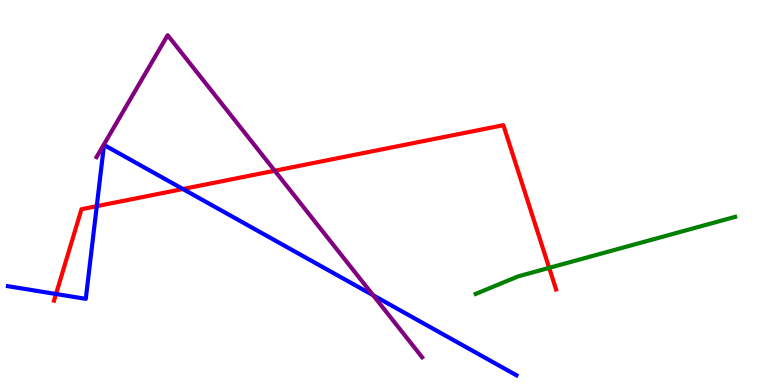[{'lines': ['blue', 'red'], 'intersections': [{'x': 0.723, 'y': 2.36}, {'x': 1.25, 'y': 4.64}, {'x': 2.36, 'y': 5.09}]}, {'lines': ['green', 'red'], 'intersections': [{'x': 7.09, 'y': 3.04}]}, {'lines': ['purple', 'red'], 'intersections': [{'x': 3.54, 'y': 5.57}]}, {'lines': ['blue', 'green'], 'intersections': []}, {'lines': ['blue', 'purple'], 'intersections': [{'x': 4.81, 'y': 2.33}]}, {'lines': ['green', 'purple'], 'intersections': []}]